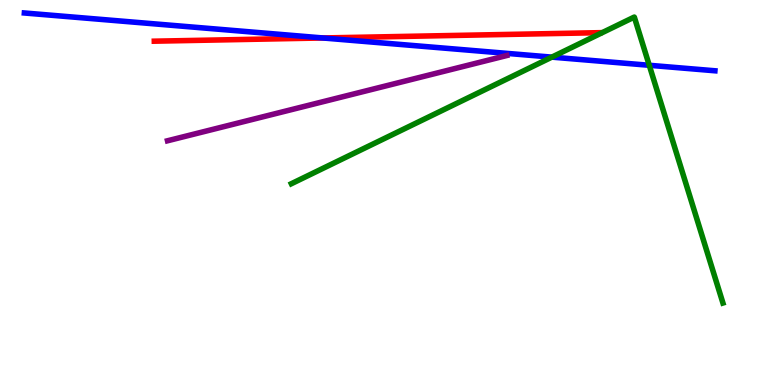[{'lines': ['blue', 'red'], 'intersections': [{'x': 4.17, 'y': 9.01}]}, {'lines': ['green', 'red'], 'intersections': []}, {'lines': ['purple', 'red'], 'intersections': []}, {'lines': ['blue', 'green'], 'intersections': [{'x': 7.12, 'y': 8.52}, {'x': 8.38, 'y': 8.3}]}, {'lines': ['blue', 'purple'], 'intersections': []}, {'lines': ['green', 'purple'], 'intersections': []}]